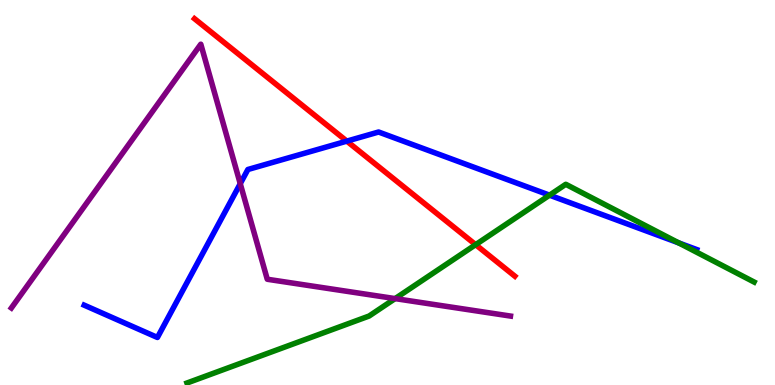[{'lines': ['blue', 'red'], 'intersections': [{'x': 4.48, 'y': 6.33}]}, {'lines': ['green', 'red'], 'intersections': [{'x': 6.14, 'y': 3.65}]}, {'lines': ['purple', 'red'], 'intersections': []}, {'lines': ['blue', 'green'], 'intersections': [{'x': 7.09, 'y': 4.93}, {'x': 8.76, 'y': 3.69}]}, {'lines': ['blue', 'purple'], 'intersections': [{'x': 3.1, 'y': 5.23}]}, {'lines': ['green', 'purple'], 'intersections': [{'x': 5.1, 'y': 2.24}]}]